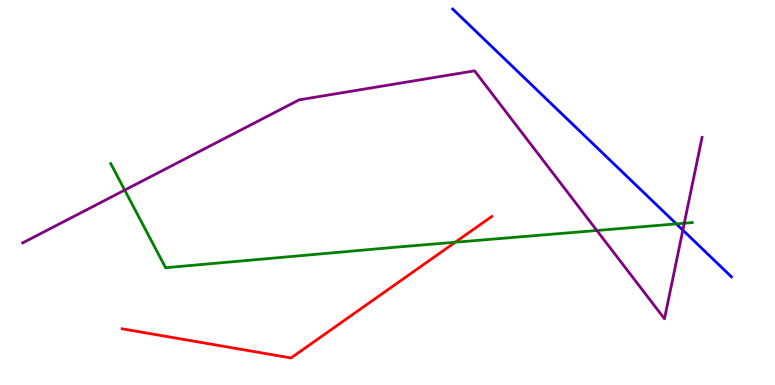[{'lines': ['blue', 'red'], 'intersections': []}, {'lines': ['green', 'red'], 'intersections': [{'x': 5.87, 'y': 3.71}]}, {'lines': ['purple', 'red'], 'intersections': []}, {'lines': ['blue', 'green'], 'intersections': [{'x': 8.73, 'y': 4.18}]}, {'lines': ['blue', 'purple'], 'intersections': [{'x': 8.81, 'y': 4.02}]}, {'lines': ['green', 'purple'], 'intersections': [{'x': 1.61, 'y': 5.06}, {'x': 7.7, 'y': 4.01}, {'x': 8.83, 'y': 4.2}]}]